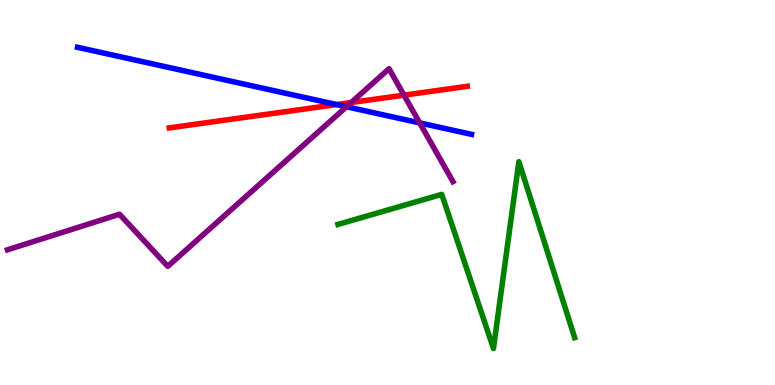[{'lines': ['blue', 'red'], 'intersections': [{'x': 4.34, 'y': 7.28}]}, {'lines': ['green', 'red'], 'intersections': []}, {'lines': ['purple', 'red'], 'intersections': [{'x': 4.53, 'y': 7.34}, {'x': 5.21, 'y': 7.53}]}, {'lines': ['blue', 'green'], 'intersections': []}, {'lines': ['blue', 'purple'], 'intersections': [{'x': 4.47, 'y': 7.23}, {'x': 5.42, 'y': 6.81}]}, {'lines': ['green', 'purple'], 'intersections': []}]